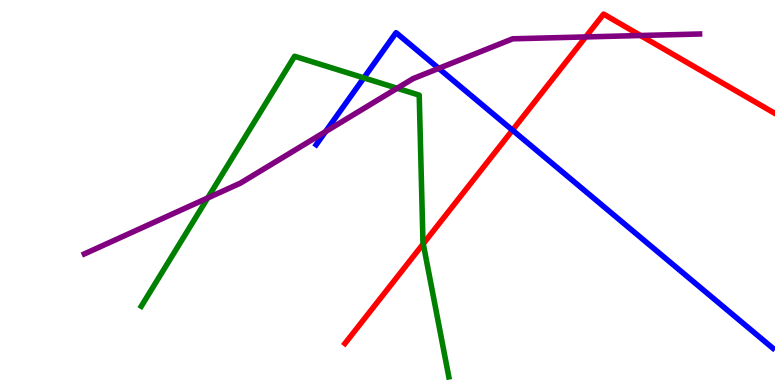[{'lines': ['blue', 'red'], 'intersections': [{'x': 6.61, 'y': 6.62}]}, {'lines': ['green', 'red'], 'intersections': [{'x': 5.46, 'y': 3.67}]}, {'lines': ['purple', 'red'], 'intersections': [{'x': 7.56, 'y': 9.04}, {'x': 8.26, 'y': 9.08}]}, {'lines': ['blue', 'green'], 'intersections': [{'x': 4.69, 'y': 7.98}]}, {'lines': ['blue', 'purple'], 'intersections': [{'x': 4.2, 'y': 6.58}, {'x': 5.66, 'y': 8.22}]}, {'lines': ['green', 'purple'], 'intersections': [{'x': 2.68, 'y': 4.86}, {'x': 5.12, 'y': 7.71}]}]